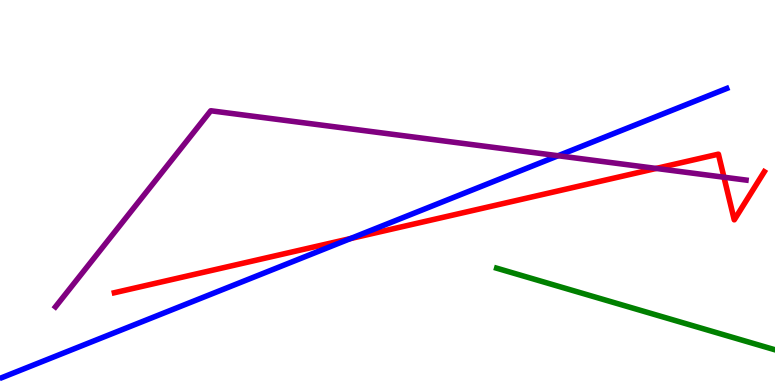[{'lines': ['blue', 'red'], 'intersections': [{'x': 4.52, 'y': 3.8}]}, {'lines': ['green', 'red'], 'intersections': []}, {'lines': ['purple', 'red'], 'intersections': [{'x': 8.47, 'y': 5.62}, {'x': 9.34, 'y': 5.4}]}, {'lines': ['blue', 'green'], 'intersections': []}, {'lines': ['blue', 'purple'], 'intersections': [{'x': 7.2, 'y': 5.95}]}, {'lines': ['green', 'purple'], 'intersections': []}]